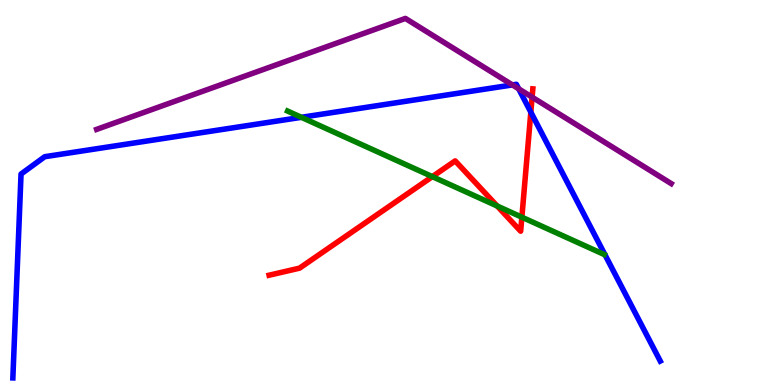[{'lines': ['blue', 'red'], 'intersections': [{'x': 6.85, 'y': 7.09}]}, {'lines': ['green', 'red'], 'intersections': [{'x': 5.58, 'y': 5.41}, {'x': 6.42, 'y': 4.65}, {'x': 6.73, 'y': 4.36}]}, {'lines': ['purple', 'red'], 'intersections': [{'x': 6.87, 'y': 7.48}]}, {'lines': ['blue', 'green'], 'intersections': [{'x': 3.89, 'y': 6.95}]}, {'lines': ['blue', 'purple'], 'intersections': [{'x': 6.61, 'y': 7.79}, {'x': 6.69, 'y': 7.69}]}, {'lines': ['green', 'purple'], 'intersections': []}]